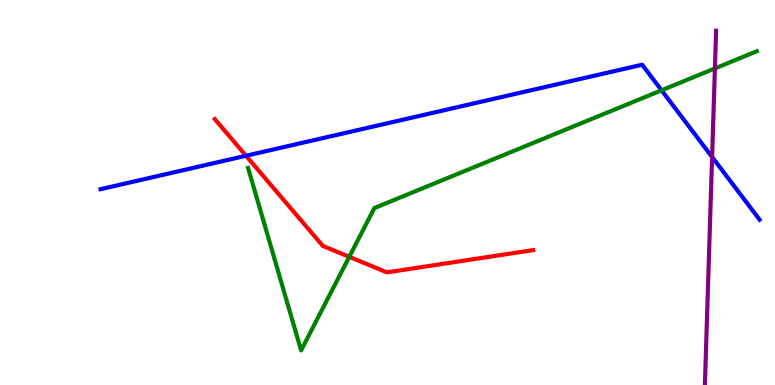[{'lines': ['blue', 'red'], 'intersections': [{'x': 3.17, 'y': 5.95}]}, {'lines': ['green', 'red'], 'intersections': [{'x': 4.51, 'y': 3.33}]}, {'lines': ['purple', 'red'], 'intersections': []}, {'lines': ['blue', 'green'], 'intersections': [{'x': 8.54, 'y': 7.65}]}, {'lines': ['blue', 'purple'], 'intersections': [{'x': 9.19, 'y': 5.92}]}, {'lines': ['green', 'purple'], 'intersections': [{'x': 9.22, 'y': 8.22}]}]